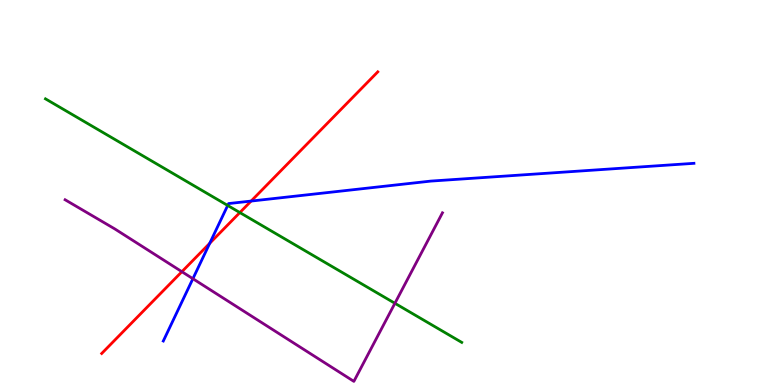[{'lines': ['blue', 'red'], 'intersections': [{'x': 2.71, 'y': 3.68}, {'x': 3.24, 'y': 4.78}]}, {'lines': ['green', 'red'], 'intersections': [{'x': 3.09, 'y': 4.48}]}, {'lines': ['purple', 'red'], 'intersections': [{'x': 2.35, 'y': 2.94}]}, {'lines': ['blue', 'green'], 'intersections': [{'x': 2.94, 'y': 4.66}]}, {'lines': ['blue', 'purple'], 'intersections': [{'x': 2.49, 'y': 2.76}]}, {'lines': ['green', 'purple'], 'intersections': [{'x': 5.1, 'y': 2.12}]}]